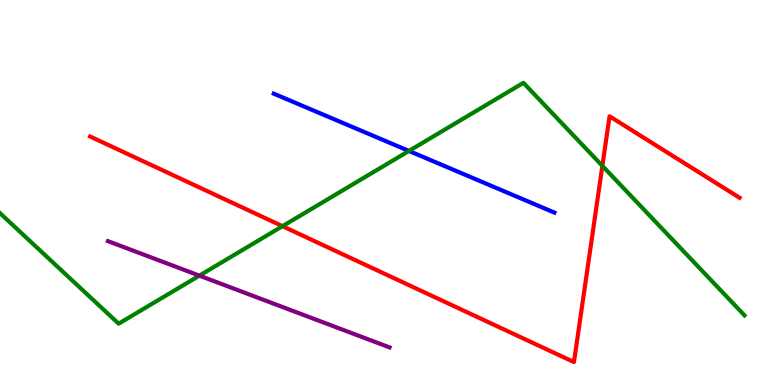[{'lines': ['blue', 'red'], 'intersections': []}, {'lines': ['green', 'red'], 'intersections': [{'x': 3.65, 'y': 4.12}, {'x': 7.77, 'y': 5.69}]}, {'lines': ['purple', 'red'], 'intersections': []}, {'lines': ['blue', 'green'], 'intersections': [{'x': 5.28, 'y': 6.08}]}, {'lines': ['blue', 'purple'], 'intersections': []}, {'lines': ['green', 'purple'], 'intersections': [{'x': 2.57, 'y': 2.84}]}]